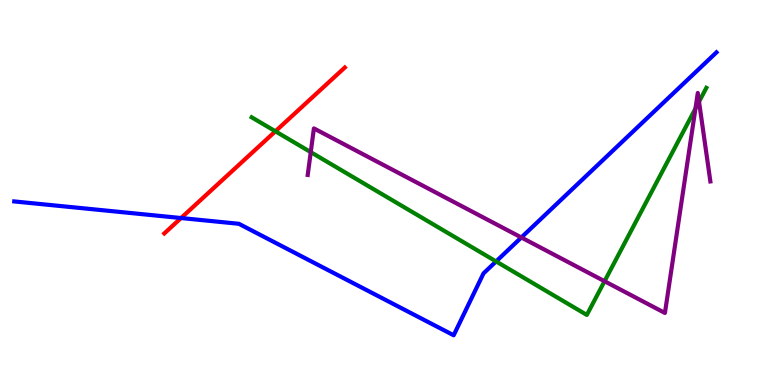[{'lines': ['blue', 'red'], 'intersections': [{'x': 2.34, 'y': 4.34}]}, {'lines': ['green', 'red'], 'intersections': [{'x': 3.55, 'y': 6.59}]}, {'lines': ['purple', 'red'], 'intersections': []}, {'lines': ['blue', 'green'], 'intersections': [{'x': 6.4, 'y': 3.21}]}, {'lines': ['blue', 'purple'], 'intersections': [{'x': 6.73, 'y': 3.83}]}, {'lines': ['green', 'purple'], 'intersections': [{'x': 4.01, 'y': 6.05}, {'x': 7.8, 'y': 2.7}, {'x': 8.97, 'y': 7.18}, {'x': 9.02, 'y': 7.36}]}]